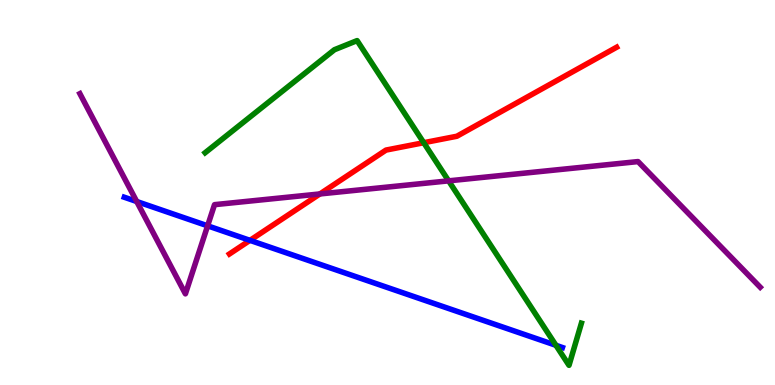[{'lines': ['blue', 'red'], 'intersections': [{'x': 3.23, 'y': 3.76}]}, {'lines': ['green', 'red'], 'intersections': [{'x': 5.47, 'y': 6.29}]}, {'lines': ['purple', 'red'], 'intersections': [{'x': 4.13, 'y': 4.96}]}, {'lines': ['blue', 'green'], 'intersections': [{'x': 7.17, 'y': 1.03}]}, {'lines': ['blue', 'purple'], 'intersections': [{'x': 1.76, 'y': 4.77}, {'x': 2.68, 'y': 4.13}]}, {'lines': ['green', 'purple'], 'intersections': [{'x': 5.79, 'y': 5.3}]}]